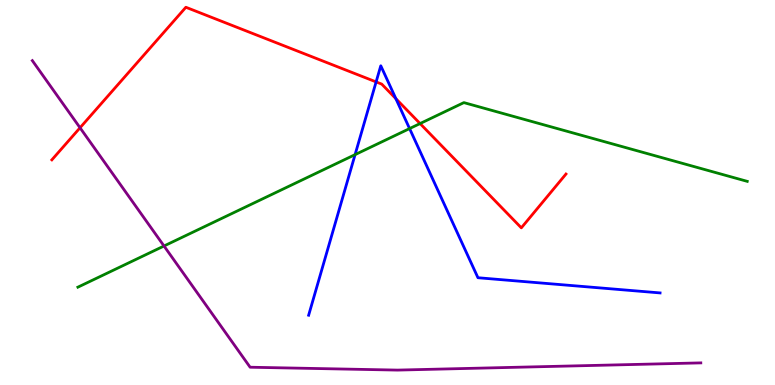[{'lines': ['blue', 'red'], 'intersections': [{'x': 4.85, 'y': 7.87}, {'x': 5.11, 'y': 7.44}]}, {'lines': ['green', 'red'], 'intersections': [{'x': 5.42, 'y': 6.79}]}, {'lines': ['purple', 'red'], 'intersections': [{'x': 1.03, 'y': 6.68}]}, {'lines': ['blue', 'green'], 'intersections': [{'x': 4.58, 'y': 5.98}, {'x': 5.28, 'y': 6.66}]}, {'lines': ['blue', 'purple'], 'intersections': []}, {'lines': ['green', 'purple'], 'intersections': [{'x': 2.12, 'y': 3.61}]}]